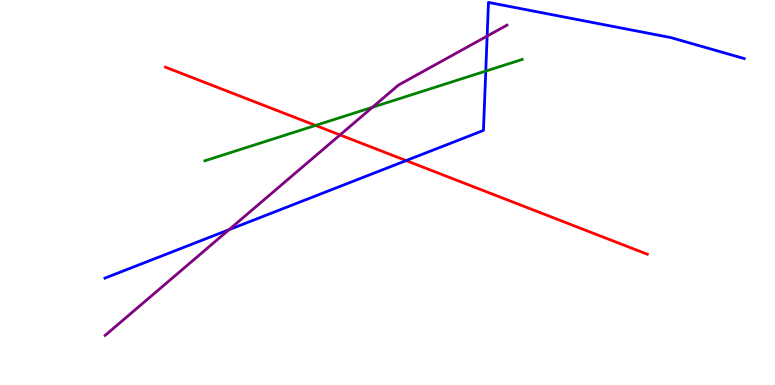[{'lines': ['blue', 'red'], 'intersections': [{'x': 5.24, 'y': 5.83}]}, {'lines': ['green', 'red'], 'intersections': [{'x': 4.07, 'y': 6.74}]}, {'lines': ['purple', 'red'], 'intersections': [{'x': 4.39, 'y': 6.5}]}, {'lines': ['blue', 'green'], 'intersections': [{'x': 6.27, 'y': 8.15}]}, {'lines': ['blue', 'purple'], 'intersections': [{'x': 2.95, 'y': 4.03}, {'x': 6.29, 'y': 9.06}]}, {'lines': ['green', 'purple'], 'intersections': [{'x': 4.81, 'y': 7.21}]}]